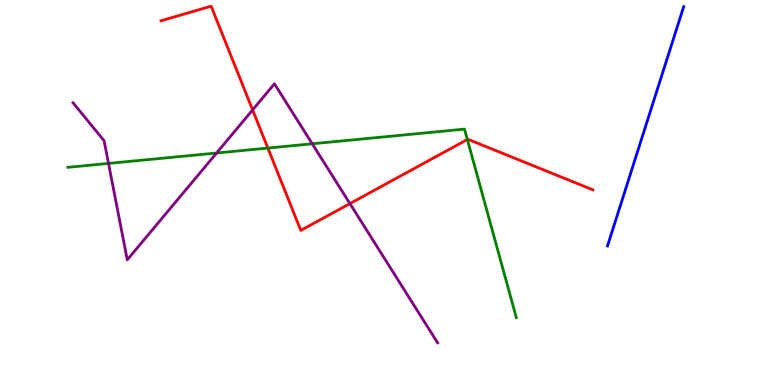[{'lines': ['blue', 'red'], 'intersections': []}, {'lines': ['green', 'red'], 'intersections': [{'x': 3.46, 'y': 6.15}, {'x': 6.03, 'y': 6.38}]}, {'lines': ['purple', 'red'], 'intersections': [{'x': 3.26, 'y': 7.14}, {'x': 4.52, 'y': 4.71}]}, {'lines': ['blue', 'green'], 'intersections': []}, {'lines': ['blue', 'purple'], 'intersections': []}, {'lines': ['green', 'purple'], 'intersections': [{'x': 1.4, 'y': 5.76}, {'x': 2.79, 'y': 6.03}, {'x': 4.03, 'y': 6.27}]}]